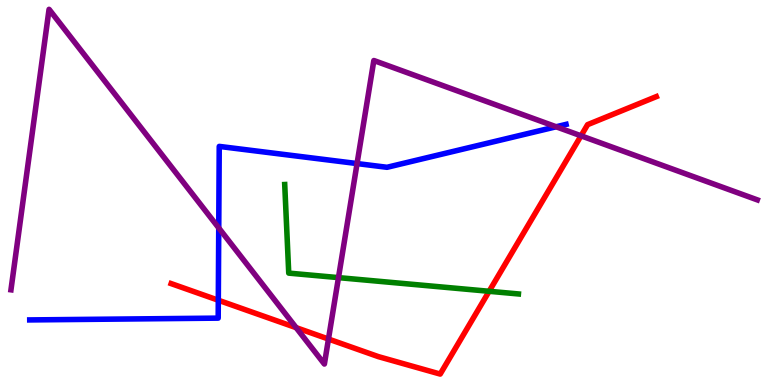[{'lines': ['blue', 'red'], 'intersections': [{'x': 2.82, 'y': 2.2}]}, {'lines': ['green', 'red'], 'intersections': [{'x': 6.31, 'y': 2.43}]}, {'lines': ['purple', 'red'], 'intersections': [{'x': 3.82, 'y': 1.49}, {'x': 4.24, 'y': 1.19}, {'x': 7.5, 'y': 6.47}]}, {'lines': ['blue', 'green'], 'intersections': []}, {'lines': ['blue', 'purple'], 'intersections': [{'x': 2.82, 'y': 4.08}, {'x': 4.61, 'y': 5.75}, {'x': 7.18, 'y': 6.71}]}, {'lines': ['green', 'purple'], 'intersections': [{'x': 4.37, 'y': 2.79}]}]